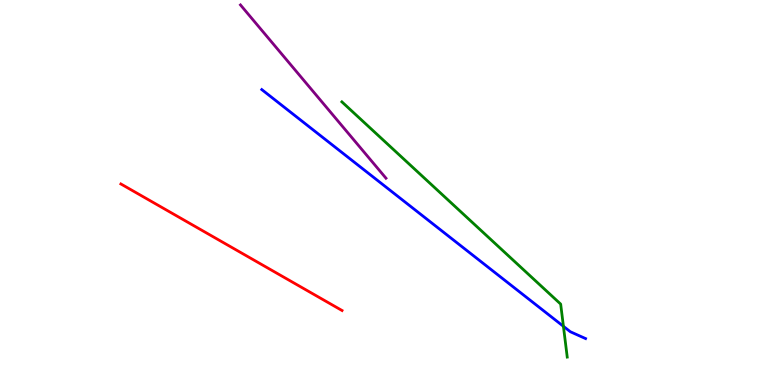[{'lines': ['blue', 'red'], 'intersections': []}, {'lines': ['green', 'red'], 'intersections': []}, {'lines': ['purple', 'red'], 'intersections': []}, {'lines': ['blue', 'green'], 'intersections': [{'x': 7.27, 'y': 1.52}]}, {'lines': ['blue', 'purple'], 'intersections': []}, {'lines': ['green', 'purple'], 'intersections': []}]